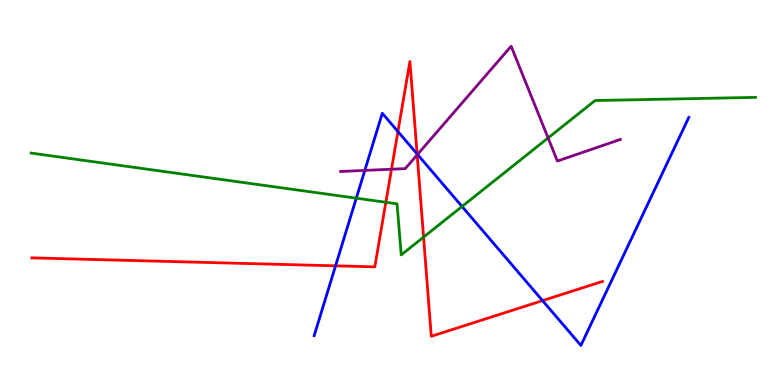[{'lines': ['blue', 'red'], 'intersections': [{'x': 4.33, 'y': 3.1}, {'x': 5.13, 'y': 6.58}, {'x': 5.38, 'y': 6.0}, {'x': 7.0, 'y': 2.19}]}, {'lines': ['green', 'red'], 'intersections': [{'x': 4.98, 'y': 4.75}, {'x': 5.47, 'y': 3.84}]}, {'lines': ['purple', 'red'], 'intersections': [{'x': 5.05, 'y': 5.6}, {'x': 5.38, 'y': 5.98}]}, {'lines': ['blue', 'green'], 'intersections': [{'x': 4.6, 'y': 4.85}, {'x': 5.96, 'y': 4.64}]}, {'lines': ['blue', 'purple'], 'intersections': [{'x': 4.71, 'y': 5.57}, {'x': 5.39, 'y': 5.99}]}, {'lines': ['green', 'purple'], 'intersections': [{'x': 7.07, 'y': 6.42}]}]